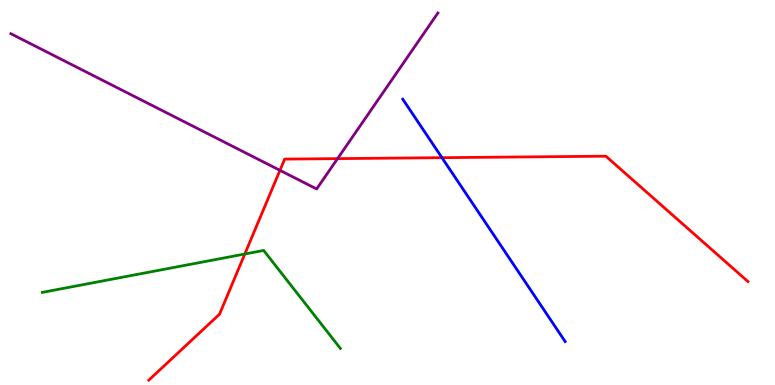[{'lines': ['blue', 'red'], 'intersections': [{'x': 5.7, 'y': 5.9}]}, {'lines': ['green', 'red'], 'intersections': [{'x': 3.16, 'y': 3.4}]}, {'lines': ['purple', 'red'], 'intersections': [{'x': 3.61, 'y': 5.58}, {'x': 4.36, 'y': 5.88}]}, {'lines': ['blue', 'green'], 'intersections': []}, {'lines': ['blue', 'purple'], 'intersections': []}, {'lines': ['green', 'purple'], 'intersections': []}]